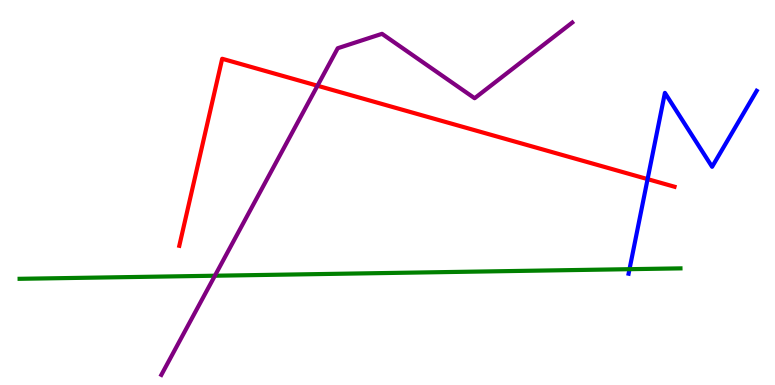[{'lines': ['blue', 'red'], 'intersections': [{'x': 8.36, 'y': 5.35}]}, {'lines': ['green', 'red'], 'intersections': []}, {'lines': ['purple', 'red'], 'intersections': [{'x': 4.1, 'y': 7.77}]}, {'lines': ['blue', 'green'], 'intersections': [{'x': 8.12, 'y': 3.01}]}, {'lines': ['blue', 'purple'], 'intersections': []}, {'lines': ['green', 'purple'], 'intersections': [{'x': 2.77, 'y': 2.84}]}]